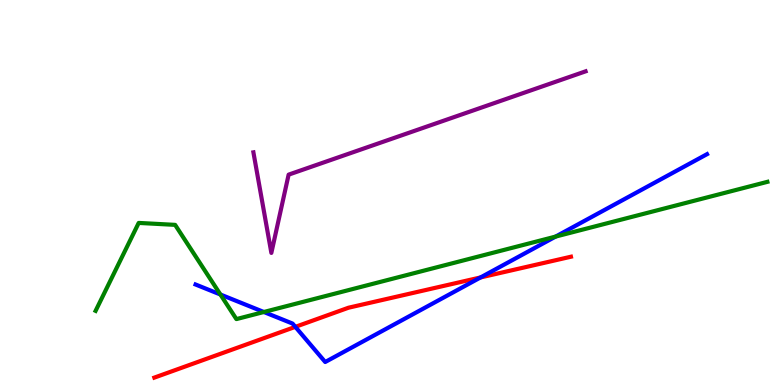[{'lines': ['blue', 'red'], 'intersections': [{'x': 3.81, 'y': 1.51}, {'x': 6.2, 'y': 2.79}]}, {'lines': ['green', 'red'], 'intersections': []}, {'lines': ['purple', 'red'], 'intersections': []}, {'lines': ['blue', 'green'], 'intersections': [{'x': 2.84, 'y': 2.35}, {'x': 3.4, 'y': 1.9}, {'x': 7.17, 'y': 3.85}]}, {'lines': ['blue', 'purple'], 'intersections': []}, {'lines': ['green', 'purple'], 'intersections': []}]